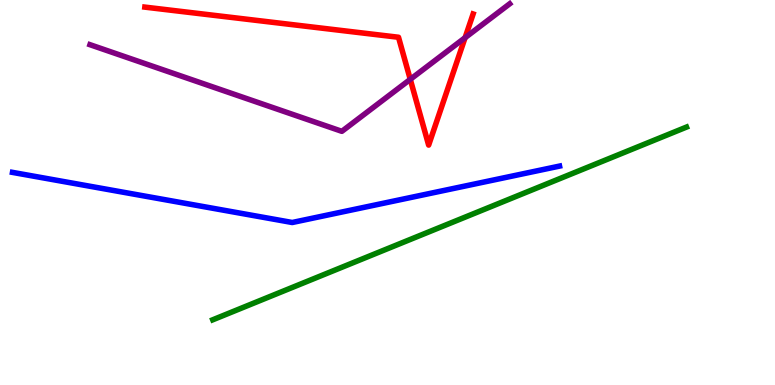[{'lines': ['blue', 'red'], 'intersections': []}, {'lines': ['green', 'red'], 'intersections': []}, {'lines': ['purple', 'red'], 'intersections': [{'x': 5.29, 'y': 7.94}, {'x': 6.0, 'y': 9.02}]}, {'lines': ['blue', 'green'], 'intersections': []}, {'lines': ['blue', 'purple'], 'intersections': []}, {'lines': ['green', 'purple'], 'intersections': []}]